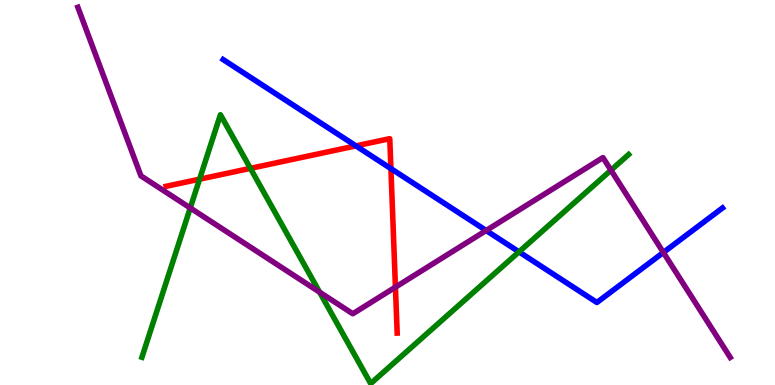[{'lines': ['blue', 'red'], 'intersections': [{'x': 4.59, 'y': 6.21}, {'x': 5.04, 'y': 5.62}]}, {'lines': ['green', 'red'], 'intersections': [{'x': 2.57, 'y': 5.35}, {'x': 3.23, 'y': 5.63}]}, {'lines': ['purple', 'red'], 'intersections': [{'x': 5.1, 'y': 2.54}]}, {'lines': ['blue', 'green'], 'intersections': [{'x': 6.7, 'y': 3.46}]}, {'lines': ['blue', 'purple'], 'intersections': [{'x': 6.27, 'y': 4.01}, {'x': 8.56, 'y': 3.44}]}, {'lines': ['green', 'purple'], 'intersections': [{'x': 2.45, 'y': 4.6}, {'x': 4.12, 'y': 2.41}, {'x': 7.88, 'y': 5.58}]}]